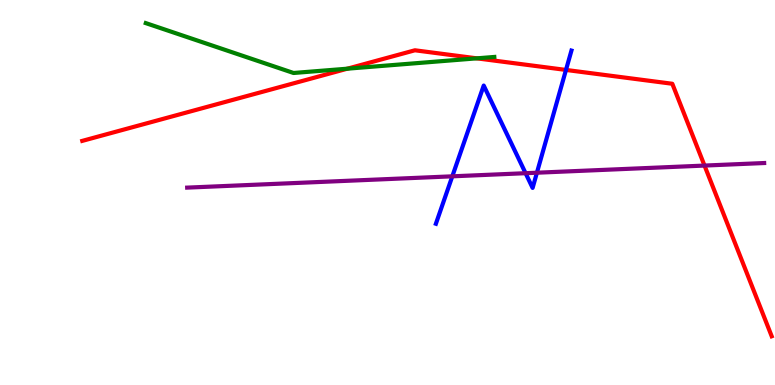[{'lines': ['blue', 'red'], 'intersections': [{'x': 7.3, 'y': 8.18}]}, {'lines': ['green', 'red'], 'intersections': [{'x': 4.48, 'y': 8.22}, {'x': 6.15, 'y': 8.48}]}, {'lines': ['purple', 'red'], 'intersections': [{'x': 9.09, 'y': 5.7}]}, {'lines': ['blue', 'green'], 'intersections': []}, {'lines': ['blue', 'purple'], 'intersections': [{'x': 5.84, 'y': 5.42}, {'x': 6.78, 'y': 5.5}, {'x': 6.93, 'y': 5.51}]}, {'lines': ['green', 'purple'], 'intersections': []}]